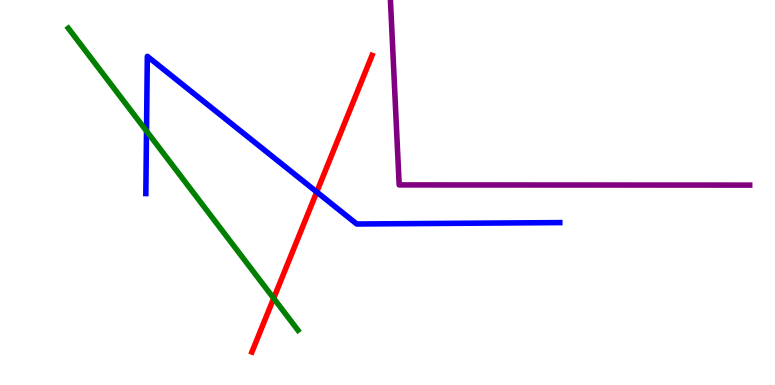[{'lines': ['blue', 'red'], 'intersections': [{'x': 4.09, 'y': 5.01}]}, {'lines': ['green', 'red'], 'intersections': [{'x': 3.53, 'y': 2.25}]}, {'lines': ['purple', 'red'], 'intersections': []}, {'lines': ['blue', 'green'], 'intersections': [{'x': 1.89, 'y': 6.6}]}, {'lines': ['blue', 'purple'], 'intersections': []}, {'lines': ['green', 'purple'], 'intersections': []}]